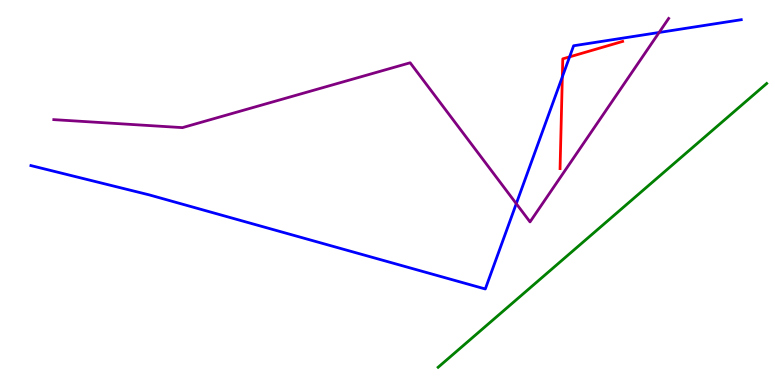[{'lines': ['blue', 'red'], 'intersections': [{'x': 7.26, 'y': 8.0}, {'x': 7.35, 'y': 8.52}]}, {'lines': ['green', 'red'], 'intersections': []}, {'lines': ['purple', 'red'], 'intersections': []}, {'lines': ['blue', 'green'], 'intersections': []}, {'lines': ['blue', 'purple'], 'intersections': [{'x': 6.66, 'y': 4.71}, {'x': 8.5, 'y': 9.16}]}, {'lines': ['green', 'purple'], 'intersections': []}]